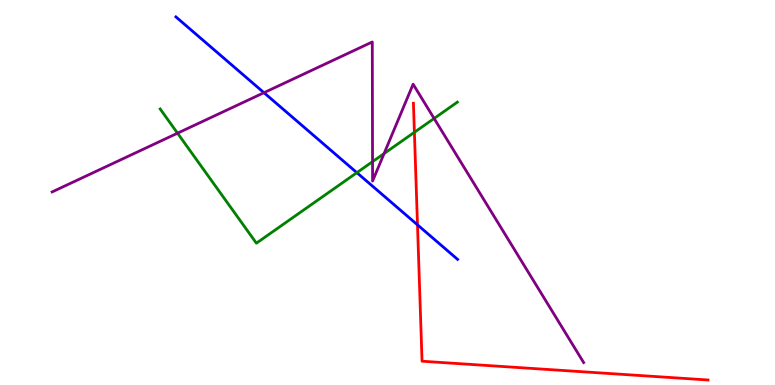[{'lines': ['blue', 'red'], 'intersections': [{'x': 5.39, 'y': 4.16}]}, {'lines': ['green', 'red'], 'intersections': [{'x': 5.35, 'y': 6.56}]}, {'lines': ['purple', 'red'], 'intersections': []}, {'lines': ['blue', 'green'], 'intersections': [{'x': 4.6, 'y': 5.52}]}, {'lines': ['blue', 'purple'], 'intersections': [{'x': 3.41, 'y': 7.59}]}, {'lines': ['green', 'purple'], 'intersections': [{'x': 2.29, 'y': 6.54}, {'x': 4.81, 'y': 5.8}, {'x': 4.96, 'y': 6.01}, {'x': 5.6, 'y': 6.92}]}]